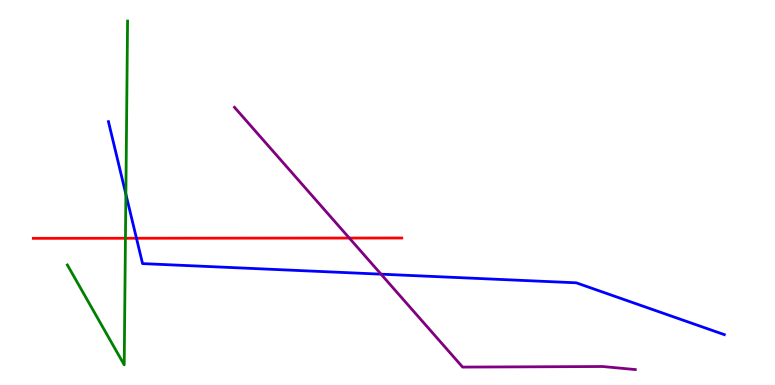[{'lines': ['blue', 'red'], 'intersections': [{'x': 1.76, 'y': 3.81}]}, {'lines': ['green', 'red'], 'intersections': [{'x': 1.62, 'y': 3.81}]}, {'lines': ['purple', 'red'], 'intersections': [{'x': 4.51, 'y': 3.82}]}, {'lines': ['blue', 'green'], 'intersections': [{'x': 1.62, 'y': 4.96}]}, {'lines': ['blue', 'purple'], 'intersections': [{'x': 4.92, 'y': 2.88}]}, {'lines': ['green', 'purple'], 'intersections': []}]